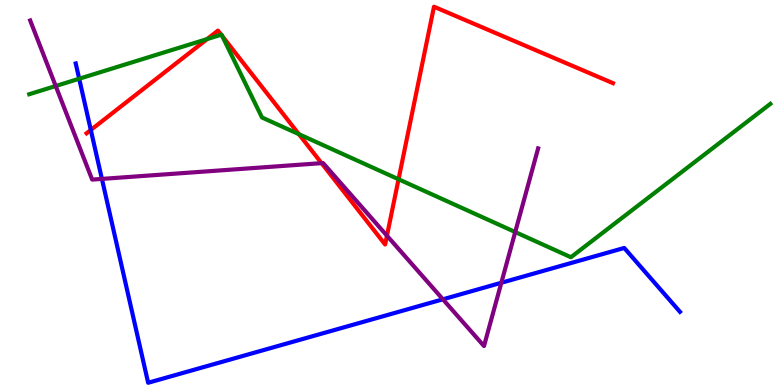[{'lines': ['blue', 'red'], 'intersections': [{'x': 1.17, 'y': 6.62}]}, {'lines': ['green', 'red'], 'intersections': [{'x': 2.67, 'y': 8.99}, {'x': 2.85, 'y': 9.1}, {'x': 2.87, 'y': 9.06}, {'x': 3.86, 'y': 6.51}, {'x': 5.14, 'y': 5.34}]}, {'lines': ['purple', 'red'], 'intersections': [{'x': 4.15, 'y': 5.76}, {'x': 4.99, 'y': 3.88}]}, {'lines': ['blue', 'green'], 'intersections': [{'x': 1.02, 'y': 7.95}]}, {'lines': ['blue', 'purple'], 'intersections': [{'x': 1.31, 'y': 5.35}, {'x': 5.71, 'y': 2.23}, {'x': 6.47, 'y': 2.66}]}, {'lines': ['green', 'purple'], 'intersections': [{'x': 0.719, 'y': 7.77}, {'x': 6.65, 'y': 3.97}]}]